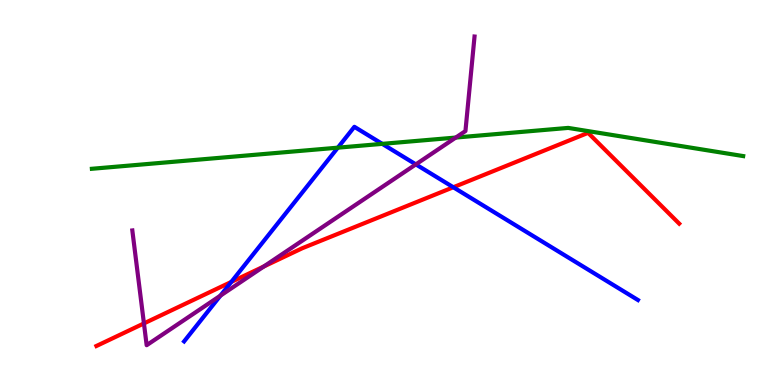[{'lines': ['blue', 'red'], 'intersections': [{'x': 2.98, 'y': 2.68}, {'x': 5.85, 'y': 5.14}]}, {'lines': ['green', 'red'], 'intersections': []}, {'lines': ['purple', 'red'], 'intersections': [{'x': 1.86, 'y': 1.6}, {'x': 3.4, 'y': 3.08}]}, {'lines': ['blue', 'green'], 'intersections': [{'x': 4.36, 'y': 6.16}, {'x': 4.93, 'y': 6.26}]}, {'lines': ['blue', 'purple'], 'intersections': [{'x': 2.84, 'y': 2.32}, {'x': 5.37, 'y': 5.73}]}, {'lines': ['green', 'purple'], 'intersections': [{'x': 5.88, 'y': 6.43}]}]